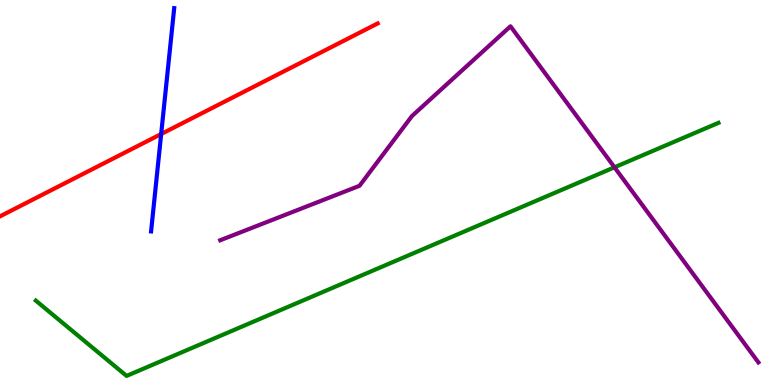[{'lines': ['blue', 'red'], 'intersections': [{'x': 2.08, 'y': 6.52}]}, {'lines': ['green', 'red'], 'intersections': []}, {'lines': ['purple', 'red'], 'intersections': []}, {'lines': ['blue', 'green'], 'intersections': []}, {'lines': ['blue', 'purple'], 'intersections': []}, {'lines': ['green', 'purple'], 'intersections': [{'x': 7.93, 'y': 5.65}]}]